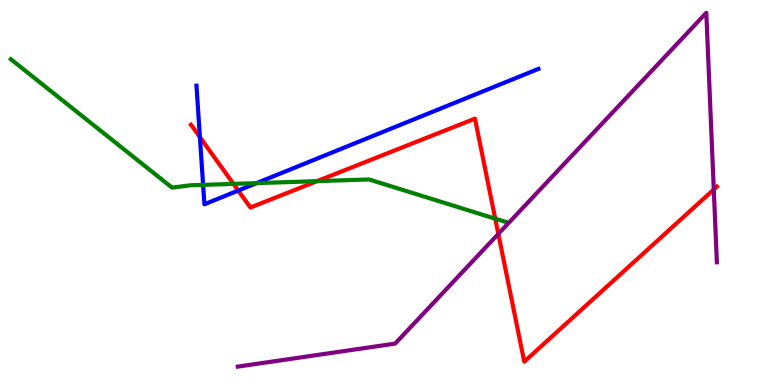[{'lines': ['blue', 'red'], 'intersections': [{'x': 2.58, 'y': 6.44}, {'x': 3.07, 'y': 5.05}]}, {'lines': ['green', 'red'], 'intersections': [{'x': 3.01, 'y': 5.22}, {'x': 4.09, 'y': 5.29}, {'x': 6.39, 'y': 4.32}]}, {'lines': ['purple', 'red'], 'intersections': [{'x': 6.43, 'y': 3.92}, {'x': 9.21, 'y': 5.08}]}, {'lines': ['blue', 'green'], 'intersections': [{'x': 2.62, 'y': 5.2}, {'x': 3.31, 'y': 5.24}]}, {'lines': ['blue', 'purple'], 'intersections': []}, {'lines': ['green', 'purple'], 'intersections': []}]